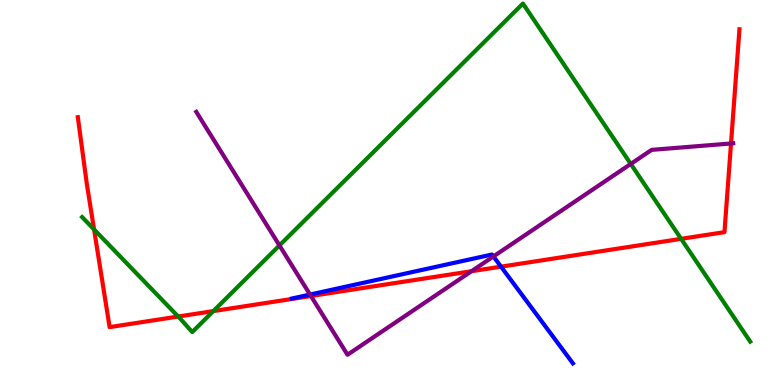[{'lines': ['blue', 'red'], 'intersections': [{'x': 6.46, 'y': 3.07}]}, {'lines': ['green', 'red'], 'intersections': [{'x': 1.21, 'y': 4.04}, {'x': 2.3, 'y': 1.78}, {'x': 2.75, 'y': 1.92}, {'x': 8.79, 'y': 3.8}]}, {'lines': ['purple', 'red'], 'intersections': [{'x': 4.01, 'y': 2.31}, {'x': 6.08, 'y': 2.96}, {'x': 9.43, 'y': 6.27}]}, {'lines': ['blue', 'green'], 'intersections': []}, {'lines': ['blue', 'purple'], 'intersections': [{'x': 4.0, 'y': 2.35}, {'x': 6.37, 'y': 3.34}]}, {'lines': ['green', 'purple'], 'intersections': [{'x': 3.61, 'y': 3.63}, {'x': 8.14, 'y': 5.74}]}]